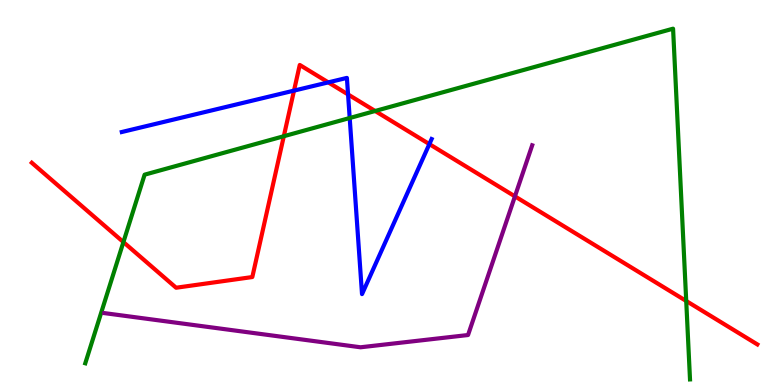[{'lines': ['blue', 'red'], 'intersections': [{'x': 3.79, 'y': 7.65}, {'x': 4.24, 'y': 7.86}, {'x': 4.49, 'y': 7.55}, {'x': 5.54, 'y': 6.26}]}, {'lines': ['green', 'red'], 'intersections': [{'x': 1.59, 'y': 3.71}, {'x': 3.66, 'y': 6.46}, {'x': 4.84, 'y': 7.12}, {'x': 8.85, 'y': 2.18}]}, {'lines': ['purple', 'red'], 'intersections': [{'x': 6.64, 'y': 4.9}]}, {'lines': ['blue', 'green'], 'intersections': [{'x': 4.51, 'y': 6.93}]}, {'lines': ['blue', 'purple'], 'intersections': []}, {'lines': ['green', 'purple'], 'intersections': []}]